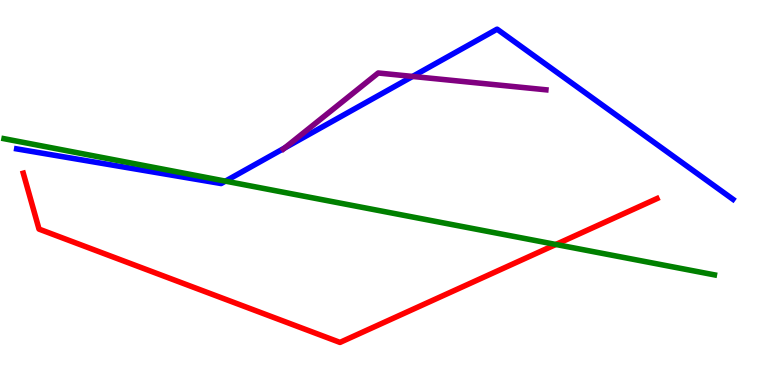[{'lines': ['blue', 'red'], 'intersections': []}, {'lines': ['green', 'red'], 'intersections': [{'x': 7.17, 'y': 3.65}]}, {'lines': ['purple', 'red'], 'intersections': []}, {'lines': ['blue', 'green'], 'intersections': [{'x': 2.91, 'y': 5.3}]}, {'lines': ['blue', 'purple'], 'intersections': [{'x': 3.67, 'y': 6.16}, {'x': 5.32, 'y': 8.01}]}, {'lines': ['green', 'purple'], 'intersections': []}]